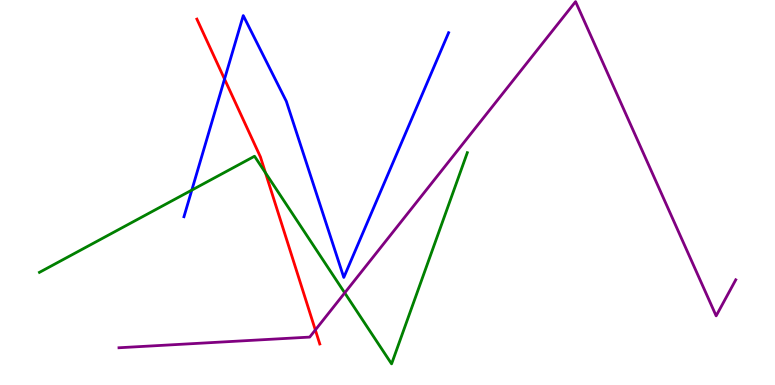[{'lines': ['blue', 'red'], 'intersections': [{'x': 2.9, 'y': 7.95}]}, {'lines': ['green', 'red'], 'intersections': [{'x': 3.43, 'y': 5.51}]}, {'lines': ['purple', 'red'], 'intersections': [{'x': 4.07, 'y': 1.43}]}, {'lines': ['blue', 'green'], 'intersections': [{'x': 2.47, 'y': 5.06}]}, {'lines': ['blue', 'purple'], 'intersections': []}, {'lines': ['green', 'purple'], 'intersections': [{'x': 4.45, 'y': 2.39}]}]